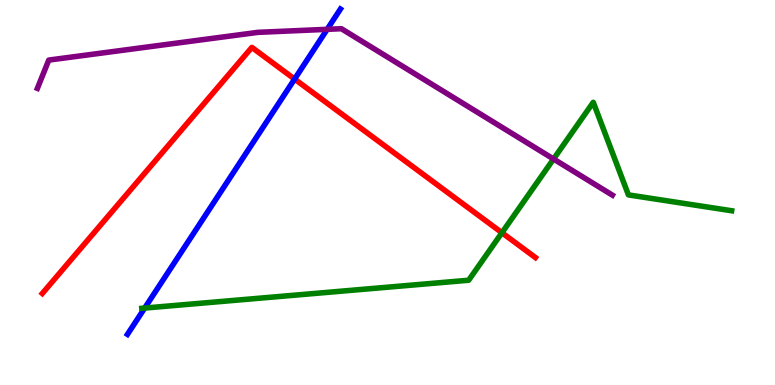[{'lines': ['blue', 'red'], 'intersections': [{'x': 3.8, 'y': 7.95}]}, {'lines': ['green', 'red'], 'intersections': [{'x': 6.48, 'y': 3.96}]}, {'lines': ['purple', 'red'], 'intersections': []}, {'lines': ['blue', 'green'], 'intersections': [{'x': 1.87, 'y': 2.0}]}, {'lines': ['blue', 'purple'], 'intersections': [{'x': 4.22, 'y': 9.24}]}, {'lines': ['green', 'purple'], 'intersections': [{'x': 7.14, 'y': 5.87}]}]